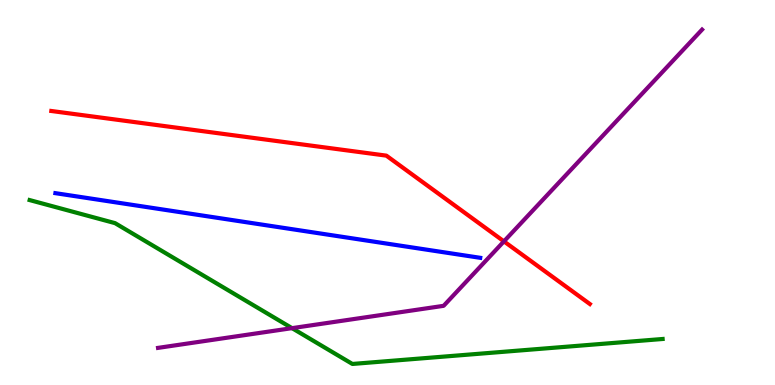[{'lines': ['blue', 'red'], 'intersections': []}, {'lines': ['green', 'red'], 'intersections': []}, {'lines': ['purple', 'red'], 'intersections': [{'x': 6.5, 'y': 3.73}]}, {'lines': ['blue', 'green'], 'intersections': []}, {'lines': ['blue', 'purple'], 'intersections': []}, {'lines': ['green', 'purple'], 'intersections': [{'x': 3.77, 'y': 1.48}]}]